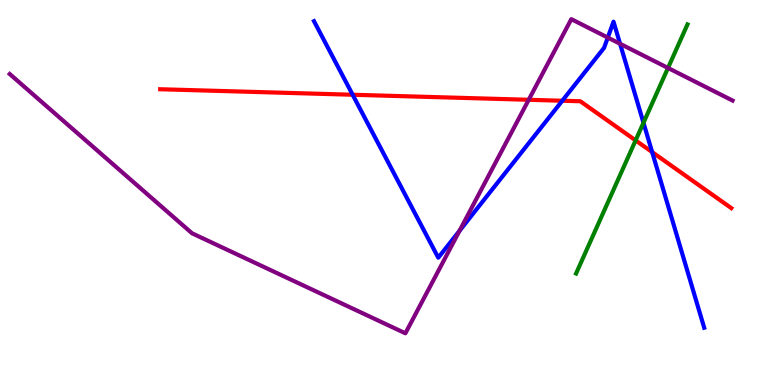[{'lines': ['blue', 'red'], 'intersections': [{'x': 4.55, 'y': 7.54}, {'x': 7.26, 'y': 7.38}, {'x': 8.41, 'y': 6.05}]}, {'lines': ['green', 'red'], 'intersections': [{'x': 8.2, 'y': 6.35}]}, {'lines': ['purple', 'red'], 'intersections': [{'x': 6.82, 'y': 7.41}]}, {'lines': ['blue', 'green'], 'intersections': [{'x': 8.3, 'y': 6.81}]}, {'lines': ['blue', 'purple'], 'intersections': [{'x': 5.93, 'y': 4.0}, {'x': 7.84, 'y': 9.02}, {'x': 8.0, 'y': 8.86}]}, {'lines': ['green', 'purple'], 'intersections': [{'x': 8.62, 'y': 8.23}]}]